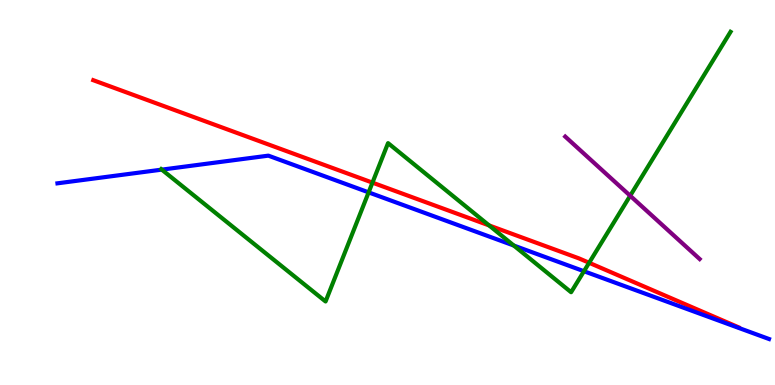[{'lines': ['blue', 'red'], 'intersections': []}, {'lines': ['green', 'red'], 'intersections': [{'x': 4.81, 'y': 5.26}, {'x': 6.31, 'y': 4.14}, {'x': 7.6, 'y': 3.17}]}, {'lines': ['purple', 'red'], 'intersections': []}, {'lines': ['blue', 'green'], 'intersections': [{'x': 2.09, 'y': 5.59}, {'x': 4.76, 'y': 5.0}, {'x': 6.63, 'y': 3.62}, {'x': 7.53, 'y': 2.96}]}, {'lines': ['blue', 'purple'], 'intersections': []}, {'lines': ['green', 'purple'], 'intersections': [{'x': 8.13, 'y': 4.92}]}]